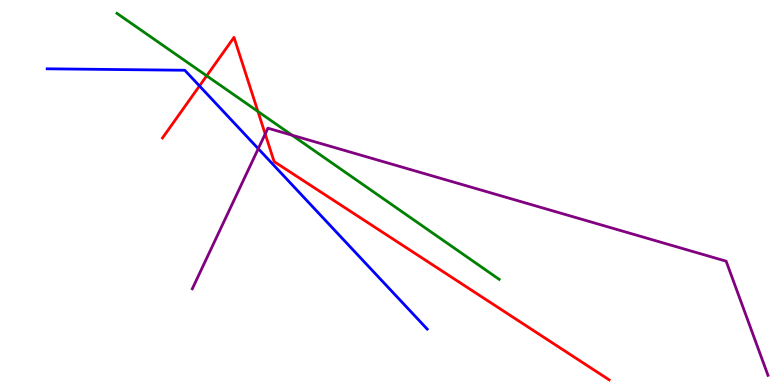[{'lines': ['blue', 'red'], 'intersections': [{'x': 2.57, 'y': 7.77}]}, {'lines': ['green', 'red'], 'intersections': [{'x': 2.67, 'y': 8.03}, {'x': 3.33, 'y': 7.1}]}, {'lines': ['purple', 'red'], 'intersections': [{'x': 3.42, 'y': 6.52}]}, {'lines': ['blue', 'green'], 'intersections': []}, {'lines': ['blue', 'purple'], 'intersections': [{'x': 3.33, 'y': 6.14}]}, {'lines': ['green', 'purple'], 'intersections': [{'x': 3.77, 'y': 6.49}]}]